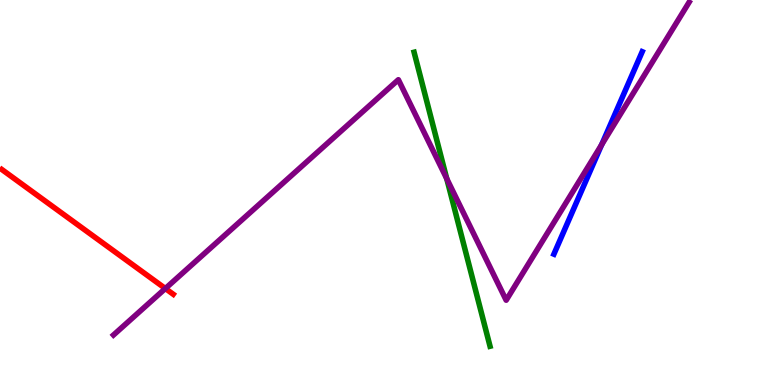[{'lines': ['blue', 'red'], 'intersections': []}, {'lines': ['green', 'red'], 'intersections': []}, {'lines': ['purple', 'red'], 'intersections': [{'x': 2.13, 'y': 2.51}]}, {'lines': ['blue', 'green'], 'intersections': []}, {'lines': ['blue', 'purple'], 'intersections': [{'x': 7.76, 'y': 6.24}]}, {'lines': ['green', 'purple'], 'intersections': [{'x': 5.76, 'y': 5.36}]}]